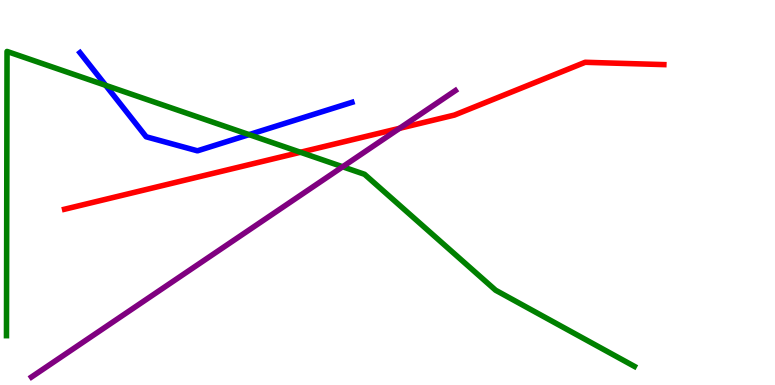[{'lines': ['blue', 'red'], 'intersections': []}, {'lines': ['green', 'red'], 'intersections': [{'x': 3.88, 'y': 6.05}]}, {'lines': ['purple', 'red'], 'intersections': [{'x': 5.16, 'y': 6.67}]}, {'lines': ['blue', 'green'], 'intersections': [{'x': 1.36, 'y': 7.78}, {'x': 3.21, 'y': 6.5}]}, {'lines': ['blue', 'purple'], 'intersections': []}, {'lines': ['green', 'purple'], 'intersections': [{'x': 4.42, 'y': 5.67}]}]